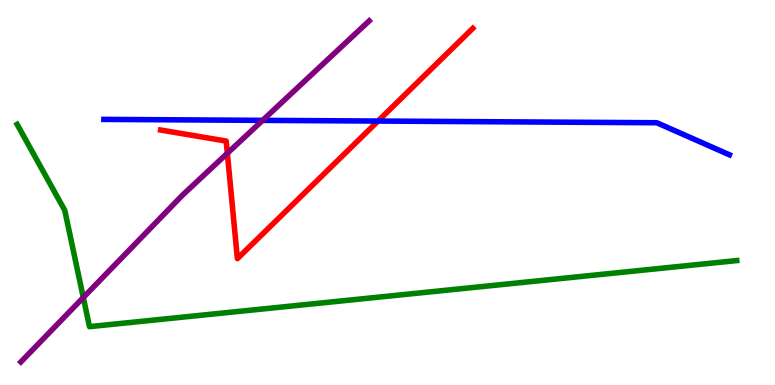[{'lines': ['blue', 'red'], 'intersections': [{'x': 4.88, 'y': 6.86}]}, {'lines': ['green', 'red'], 'intersections': []}, {'lines': ['purple', 'red'], 'intersections': [{'x': 2.93, 'y': 6.02}]}, {'lines': ['blue', 'green'], 'intersections': []}, {'lines': ['blue', 'purple'], 'intersections': [{'x': 3.39, 'y': 6.87}]}, {'lines': ['green', 'purple'], 'intersections': [{'x': 1.07, 'y': 2.27}]}]